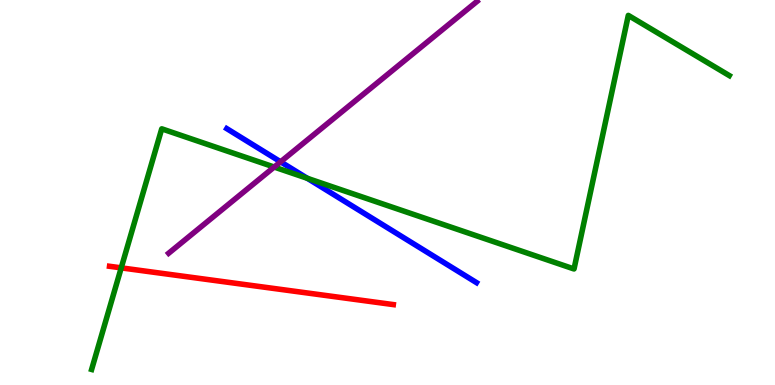[{'lines': ['blue', 'red'], 'intersections': []}, {'lines': ['green', 'red'], 'intersections': [{'x': 1.56, 'y': 3.04}]}, {'lines': ['purple', 'red'], 'intersections': []}, {'lines': ['blue', 'green'], 'intersections': [{'x': 3.97, 'y': 5.37}]}, {'lines': ['blue', 'purple'], 'intersections': [{'x': 3.62, 'y': 5.8}]}, {'lines': ['green', 'purple'], 'intersections': [{'x': 3.54, 'y': 5.66}]}]